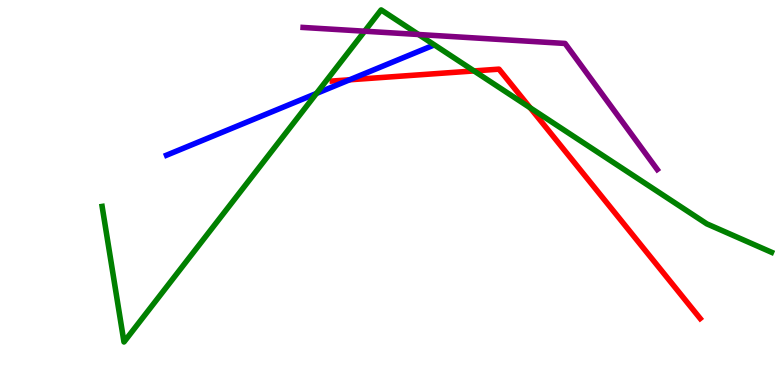[{'lines': ['blue', 'red'], 'intersections': [{'x': 4.51, 'y': 7.93}]}, {'lines': ['green', 'red'], 'intersections': [{'x': 6.12, 'y': 8.16}, {'x': 6.84, 'y': 7.2}]}, {'lines': ['purple', 'red'], 'intersections': []}, {'lines': ['blue', 'green'], 'intersections': [{'x': 4.08, 'y': 7.57}]}, {'lines': ['blue', 'purple'], 'intersections': []}, {'lines': ['green', 'purple'], 'intersections': [{'x': 4.7, 'y': 9.19}, {'x': 5.4, 'y': 9.1}]}]